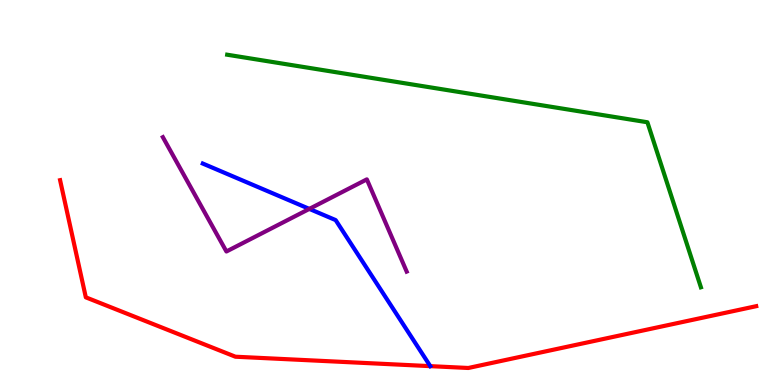[{'lines': ['blue', 'red'], 'intersections': []}, {'lines': ['green', 'red'], 'intersections': []}, {'lines': ['purple', 'red'], 'intersections': []}, {'lines': ['blue', 'green'], 'intersections': []}, {'lines': ['blue', 'purple'], 'intersections': [{'x': 3.99, 'y': 4.57}]}, {'lines': ['green', 'purple'], 'intersections': []}]